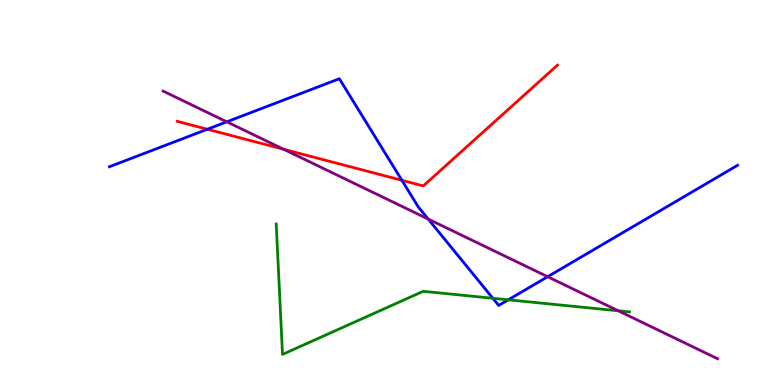[{'lines': ['blue', 'red'], 'intersections': [{'x': 2.68, 'y': 6.64}, {'x': 5.19, 'y': 5.32}]}, {'lines': ['green', 'red'], 'intersections': []}, {'lines': ['purple', 'red'], 'intersections': [{'x': 3.66, 'y': 6.12}]}, {'lines': ['blue', 'green'], 'intersections': [{'x': 6.36, 'y': 2.25}, {'x': 6.56, 'y': 2.21}]}, {'lines': ['blue', 'purple'], 'intersections': [{'x': 2.93, 'y': 6.84}, {'x': 5.53, 'y': 4.31}, {'x': 7.07, 'y': 2.81}]}, {'lines': ['green', 'purple'], 'intersections': [{'x': 7.98, 'y': 1.93}]}]